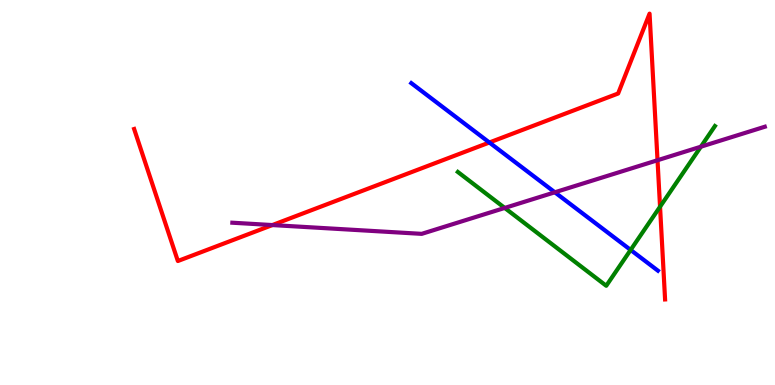[{'lines': ['blue', 'red'], 'intersections': [{'x': 6.31, 'y': 6.3}]}, {'lines': ['green', 'red'], 'intersections': [{'x': 8.52, 'y': 4.63}]}, {'lines': ['purple', 'red'], 'intersections': [{'x': 3.51, 'y': 4.15}, {'x': 8.48, 'y': 5.84}]}, {'lines': ['blue', 'green'], 'intersections': [{'x': 8.14, 'y': 3.51}]}, {'lines': ['blue', 'purple'], 'intersections': [{'x': 7.16, 'y': 5.01}]}, {'lines': ['green', 'purple'], 'intersections': [{'x': 6.51, 'y': 4.6}, {'x': 9.04, 'y': 6.19}]}]